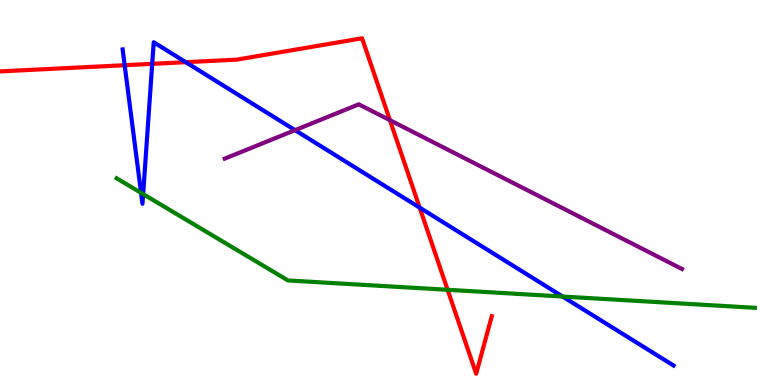[{'lines': ['blue', 'red'], 'intersections': [{'x': 1.61, 'y': 8.31}, {'x': 1.96, 'y': 8.34}, {'x': 2.4, 'y': 8.39}, {'x': 5.42, 'y': 4.61}]}, {'lines': ['green', 'red'], 'intersections': [{'x': 5.78, 'y': 2.47}]}, {'lines': ['purple', 'red'], 'intersections': [{'x': 5.03, 'y': 6.88}]}, {'lines': ['blue', 'green'], 'intersections': [{'x': 1.82, 'y': 4.99}, {'x': 1.85, 'y': 4.96}, {'x': 7.26, 'y': 2.3}]}, {'lines': ['blue', 'purple'], 'intersections': [{'x': 3.81, 'y': 6.62}]}, {'lines': ['green', 'purple'], 'intersections': []}]